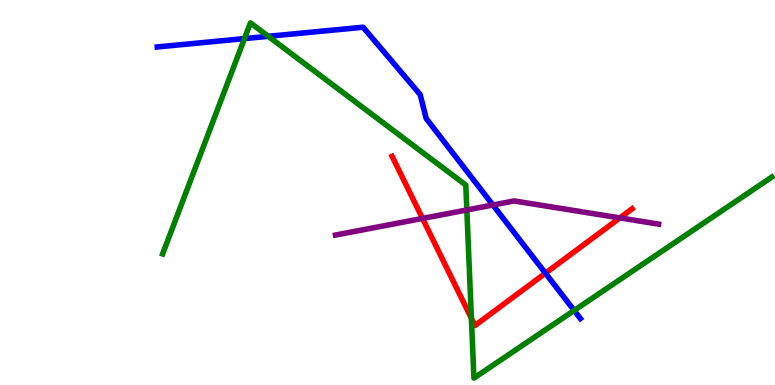[{'lines': ['blue', 'red'], 'intersections': [{'x': 7.04, 'y': 2.9}]}, {'lines': ['green', 'red'], 'intersections': [{'x': 6.08, 'y': 1.73}]}, {'lines': ['purple', 'red'], 'intersections': [{'x': 5.45, 'y': 4.33}, {'x': 8.0, 'y': 4.34}]}, {'lines': ['blue', 'green'], 'intersections': [{'x': 3.15, 'y': 9.0}, {'x': 3.46, 'y': 9.06}, {'x': 7.41, 'y': 1.94}]}, {'lines': ['blue', 'purple'], 'intersections': [{'x': 6.36, 'y': 4.68}]}, {'lines': ['green', 'purple'], 'intersections': [{'x': 6.02, 'y': 4.55}]}]